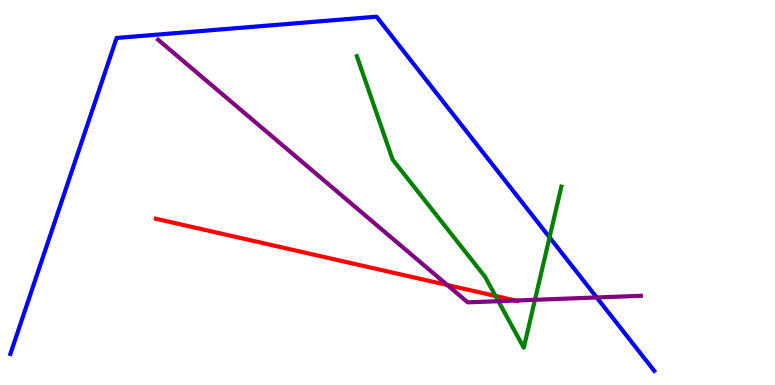[{'lines': ['blue', 'red'], 'intersections': []}, {'lines': ['green', 'red'], 'intersections': [{'x': 6.39, 'y': 2.31}]}, {'lines': ['purple', 'red'], 'intersections': [{'x': 5.77, 'y': 2.6}, {'x': 6.65, 'y': 2.19}]}, {'lines': ['blue', 'green'], 'intersections': [{'x': 7.09, 'y': 3.84}]}, {'lines': ['blue', 'purple'], 'intersections': [{'x': 7.7, 'y': 2.27}]}, {'lines': ['green', 'purple'], 'intersections': [{'x': 6.43, 'y': 2.18}, {'x': 6.9, 'y': 2.21}]}]